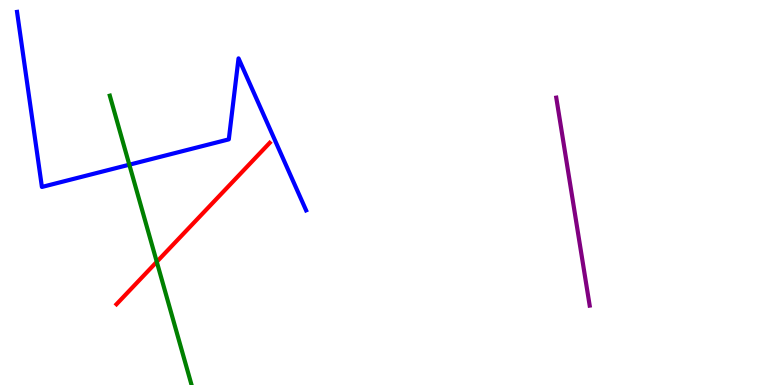[{'lines': ['blue', 'red'], 'intersections': []}, {'lines': ['green', 'red'], 'intersections': [{'x': 2.02, 'y': 3.2}]}, {'lines': ['purple', 'red'], 'intersections': []}, {'lines': ['blue', 'green'], 'intersections': [{'x': 1.67, 'y': 5.72}]}, {'lines': ['blue', 'purple'], 'intersections': []}, {'lines': ['green', 'purple'], 'intersections': []}]